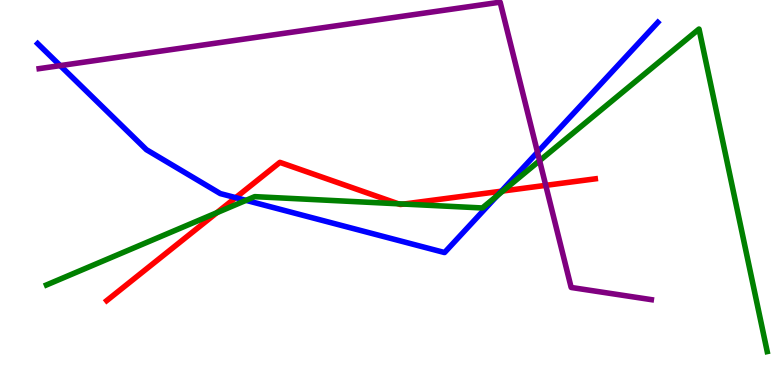[{'lines': ['blue', 'red'], 'intersections': [{'x': 3.04, 'y': 4.87}, {'x': 6.47, 'y': 5.03}]}, {'lines': ['green', 'red'], 'intersections': [{'x': 2.8, 'y': 4.47}, {'x': 5.14, 'y': 4.71}, {'x': 5.21, 'y': 4.7}, {'x': 6.49, 'y': 5.04}]}, {'lines': ['purple', 'red'], 'intersections': [{'x': 7.04, 'y': 5.19}]}, {'lines': ['blue', 'green'], 'intersections': [{'x': 3.17, 'y': 4.8}, {'x': 6.42, 'y': 4.92}]}, {'lines': ['blue', 'purple'], 'intersections': [{'x': 0.777, 'y': 8.3}, {'x': 6.94, 'y': 6.05}]}, {'lines': ['green', 'purple'], 'intersections': [{'x': 6.96, 'y': 5.83}]}]